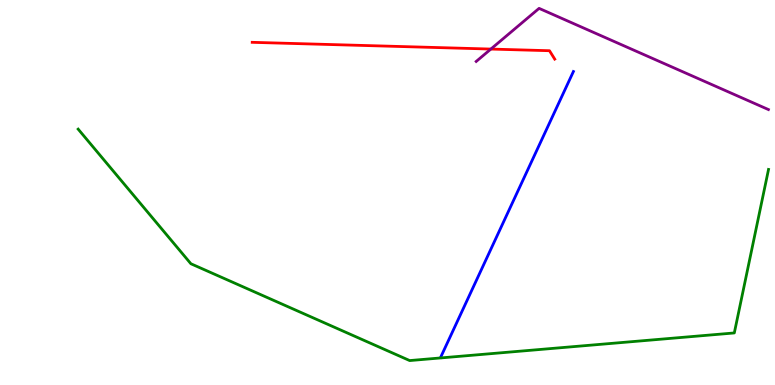[{'lines': ['blue', 'red'], 'intersections': []}, {'lines': ['green', 'red'], 'intersections': []}, {'lines': ['purple', 'red'], 'intersections': [{'x': 6.33, 'y': 8.73}]}, {'lines': ['blue', 'green'], 'intersections': []}, {'lines': ['blue', 'purple'], 'intersections': []}, {'lines': ['green', 'purple'], 'intersections': []}]